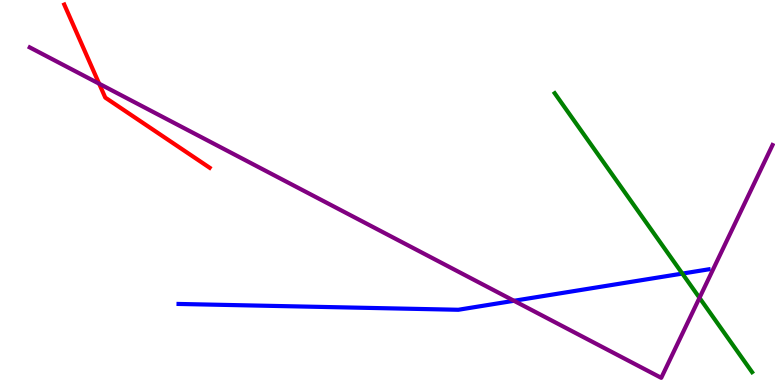[{'lines': ['blue', 'red'], 'intersections': []}, {'lines': ['green', 'red'], 'intersections': []}, {'lines': ['purple', 'red'], 'intersections': [{'x': 1.28, 'y': 7.83}]}, {'lines': ['blue', 'green'], 'intersections': [{'x': 8.8, 'y': 2.89}]}, {'lines': ['blue', 'purple'], 'intersections': [{'x': 6.63, 'y': 2.19}]}, {'lines': ['green', 'purple'], 'intersections': [{'x': 9.03, 'y': 2.26}]}]